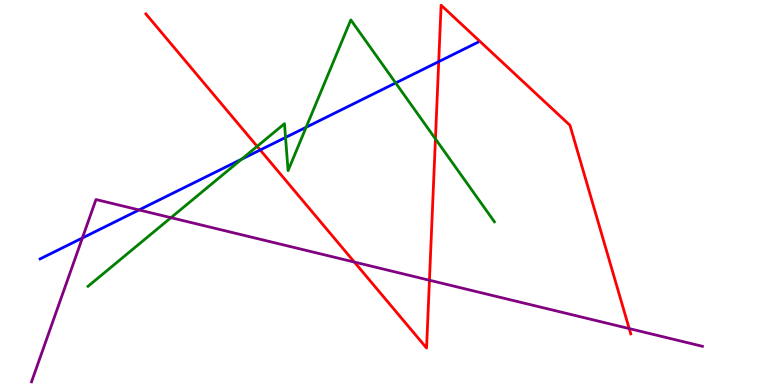[{'lines': ['blue', 'red'], 'intersections': [{'x': 3.36, 'y': 6.1}, {'x': 5.66, 'y': 8.4}]}, {'lines': ['green', 'red'], 'intersections': [{'x': 3.32, 'y': 6.2}, {'x': 5.62, 'y': 6.39}]}, {'lines': ['purple', 'red'], 'intersections': [{'x': 4.57, 'y': 3.19}, {'x': 5.54, 'y': 2.72}, {'x': 8.12, 'y': 1.47}]}, {'lines': ['blue', 'green'], 'intersections': [{'x': 3.12, 'y': 5.87}, {'x': 3.68, 'y': 6.43}, {'x': 3.95, 'y': 6.69}, {'x': 5.11, 'y': 7.85}]}, {'lines': ['blue', 'purple'], 'intersections': [{'x': 1.06, 'y': 3.82}, {'x': 1.79, 'y': 4.55}]}, {'lines': ['green', 'purple'], 'intersections': [{'x': 2.21, 'y': 4.35}]}]